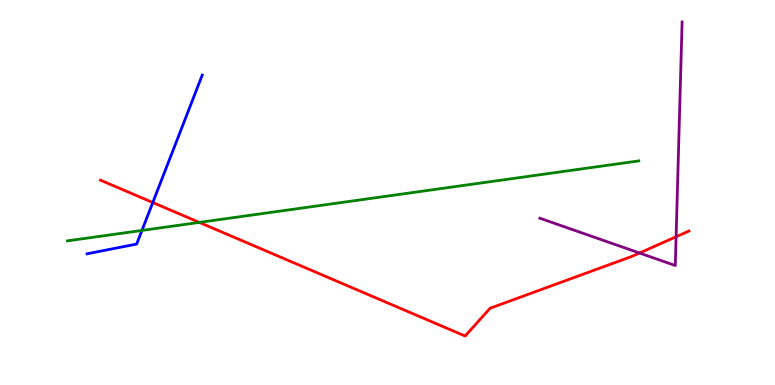[{'lines': ['blue', 'red'], 'intersections': [{'x': 1.97, 'y': 4.74}]}, {'lines': ['green', 'red'], 'intersections': [{'x': 2.57, 'y': 4.22}]}, {'lines': ['purple', 'red'], 'intersections': [{'x': 8.25, 'y': 3.43}, {'x': 8.72, 'y': 3.85}]}, {'lines': ['blue', 'green'], 'intersections': [{'x': 1.83, 'y': 4.01}]}, {'lines': ['blue', 'purple'], 'intersections': []}, {'lines': ['green', 'purple'], 'intersections': []}]